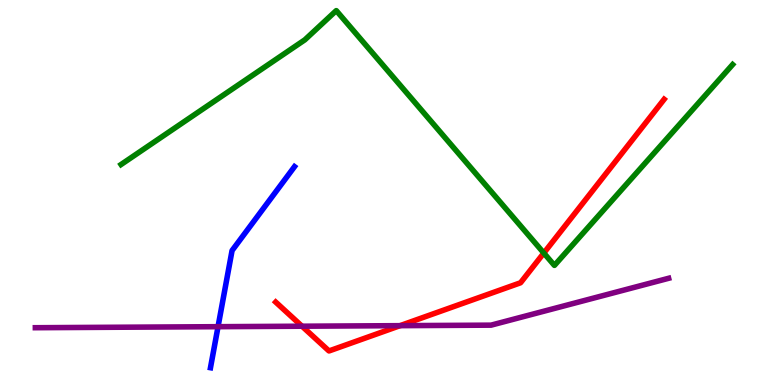[{'lines': ['blue', 'red'], 'intersections': []}, {'lines': ['green', 'red'], 'intersections': [{'x': 7.02, 'y': 3.43}]}, {'lines': ['purple', 'red'], 'intersections': [{'x': 3.9, 'y': 1.53}, {'x': 5.16, 'y': 1.54}]}, {'lines': ['blue', 'green'], 'intersections': []}, {'lines': ['blue', 'purple'], 'intersections': [{'x': 2.81, 'y': 1.51}]}, {'lines': ['green', 'purple'], 'intersections': []}]